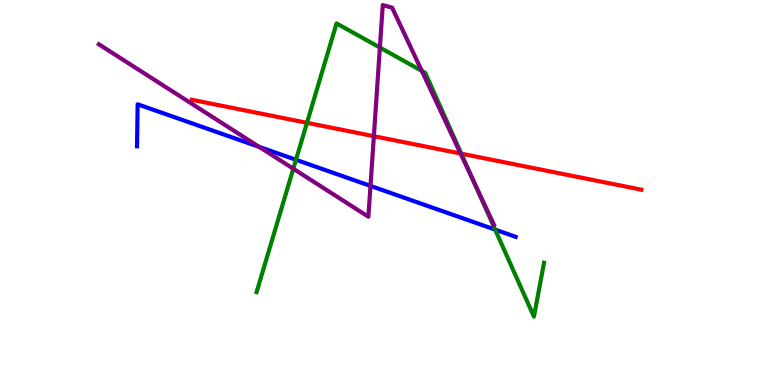[{'lines': ['blue', 'red'], 'intersections': []}, {'lines': ['green', 'red'], 'intersections': [{'x': 3.96, 'y': 6.81}, {'x': 5.95, 'y': 6.01}]}, {'lines': ['purple', 'red'], 'intersections': [{'x': 4.82, 'y': 6.46}, {'x': 5.94, 'y': 6.01}]}, {'lines': ['blue', 'green'], 'intersections': [{'x': 3.82, 'y': 5.85}, {'x': 6.39, 'y': 4.04}]}, {'lines': ['blue', 'purple'], 'intersections': [{'x': 3.34, 'y': 6.18}, {'x': 4.78, 'y': 5.17}]}, {'lines': ['green', 'purple'], 'intersections': [{'x': 3.78, 'y': 5.62}, {'x': 4.9, 'y': 8.76}, {'x': 5.44, 'y': 8.16}, {'x': 6.11, 'y': 5.3}]}]